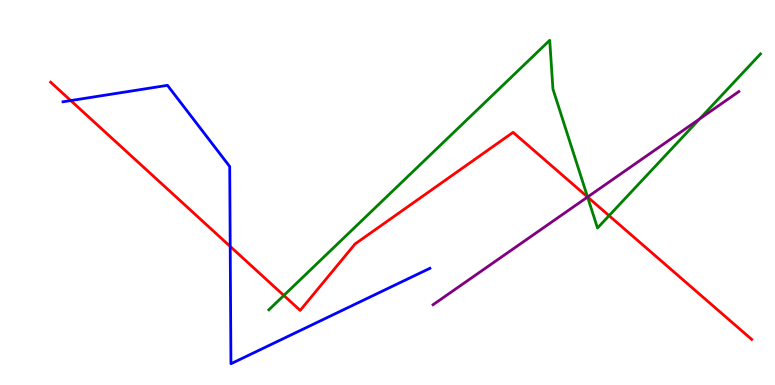[{'lines': ['blue', 'red'], 'intersections': [{'x': 0.913, 'y': 7.39}, {'x': 2.97, 'y': 3.6}]}, {'lines': ['green', 'red'], 'intersections': [{'x': 3.66, 'y': 2.33}, {'x': 7.58, 'y': 4.88}, {'x': 7.86, 'y': 4.4}]}, {'lines': ['purple', 'red'], 'intersections': [{'x': 7.58, 'y': 4.88}]}, {'lines': ['blue', 'green'], 'intersections': []}, {'lines': ['blue', 'purple'], 'intersections': []}, {'lines': ['green', 'purple'], 'intersections': [{'x': 7.58, 'y': 4.88}, {'x': 9.03, 'y': 6.91}]}]